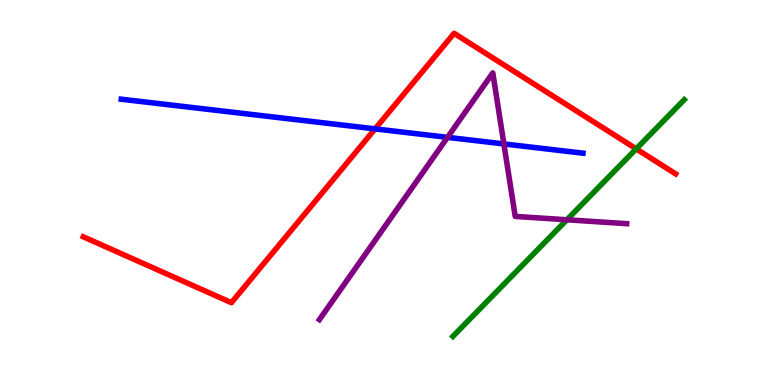[{'lines': ['blue', 'red'], 'intersections': [{'x': 4.84, 'y': 6.65}]}, {'lines': ['green', 'red'], 'intersections': [{'x': 8.21, 'y': 6.13}]}, {'lines': ['purple', 'red'], 'intersections': []}, {'lines': ['blue', 'green'], 'intersections': []}, {'lines': ['blue', 'purple'], 'intersections': [{'x': 5.77, 'y': 6.43}, {'x': 6.5, 'y': 6.26}]}, {'lines': ['green', 'purple'], 'intersections': [{'x': 7.31, 'y': 4.29}]}]